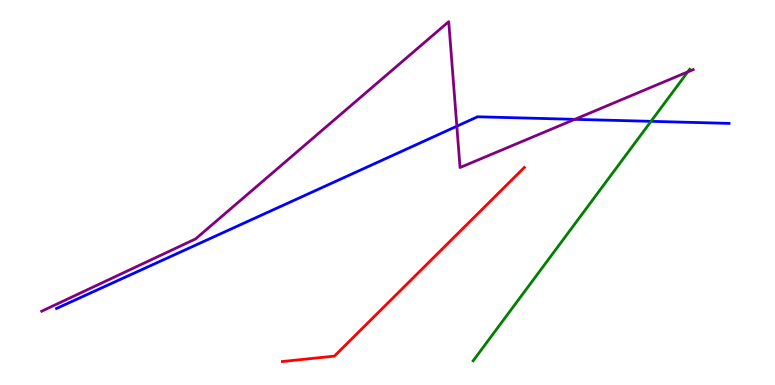[{'lines': ['blue', 'red'], 'intersections': []}, {'lines': ['green', 'red'], 'intersections': []}, {'lines': ['purple', 'red'], 'intersections': []}, {'lines': ['blue', 'green'], 'intersections': [{'x': 8.4, 'y': 6.85}]}, {'lines': ['blue', 'purple'], 'intersections': [{'x': 5.89, 'y': 6.72}, {'x': 7.42, 'y': 6.9}]}, {'lines': ['green', 'purple'], 'intersections': [{'x': 8.87, 'y': 8.13}]}]